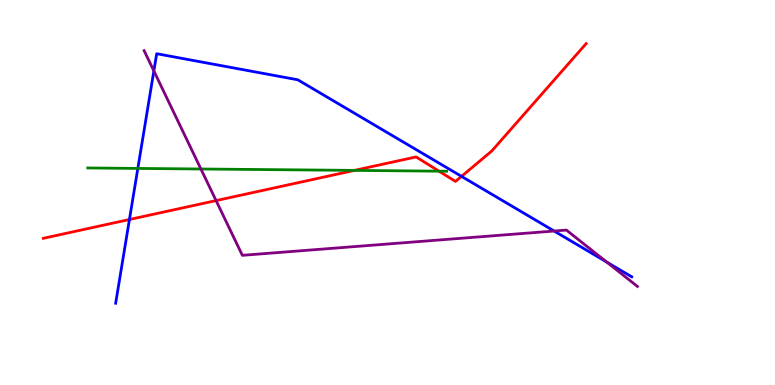[{'lines': ['blue', 'red'], 'intersections': [{'x': 1.67, 'y': 4.3}, {'x': 5.95, 'y': 5.42}]}, {'lines': ['green', 'red'], 'intersections': [{'x': 4.57, 'y': 5.57}, {'x': 5.66, 'y': 5.55}]}, {'lines': ['purple', 'red'], 'intersections': [{'x': 2.79, 'y': 4.79}]}, {'lines': ['blue', 'green'], 'intersections': [{'x': 1.78, 'y': 5.63}]}, {'lines': ['blue', 'purple'], 'intersections': [{'x': 1.99, 'y': 8.16}, {'x': 7.15, 'y': 4.0}, {'x': 7.83, 'y': 3.19}]}, {'lines': ['green', 'purple'], 'intersections': [{'x': 2.59, 'y': 5.61}]}]